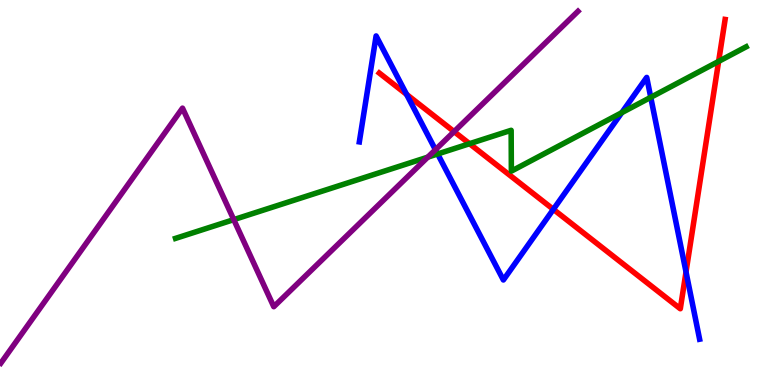[{'lines': ['blue', 'red'], 'intersections': [{'x': 5.25, 'y': 7.55}, {'x': 7.14, 'y': 4.56}, {'x': 8.85, 'y': 2.94}]}, {'lines': ['green', 'red'], 'intersections': [{'x': 6.06, 'y': 6.27}, {'x': 9.27, 'y': 8.41}]}, {'lines': ['purple', 'red'], 'intersections': [{'x': 5.86, 'y': 6.58}]}, {'lines': ['blue', 'green'], 'intersections': [{'x': 5.65, 'y': 6.0}, {'x': 8.02, 'y': 7.07}, {'x': 8.4, 'y': 7.47}]}, {'lines': ['blue', 'purple'], 'intersections': [{'x': 5.62, 'y': 6.11}]}, {'lines': ['green', 'purple'], 'intersections': [{'x': 3.02, 'y': 4.3}, {'x': 5.52, 'y': 5.92}]}]